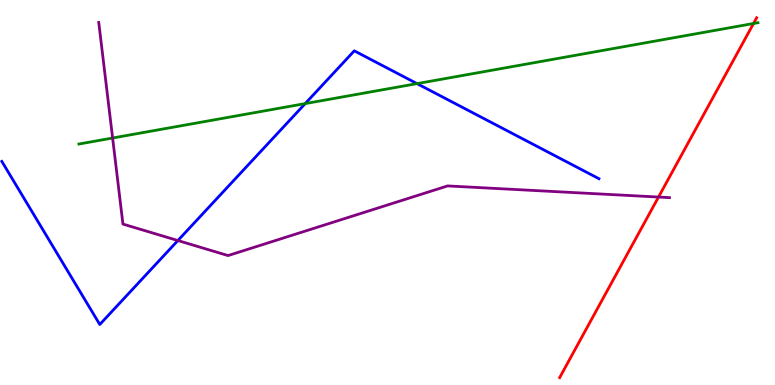[{'lines': ['blue', 'red'], 'intersections': []}, {'lines': ['green', 'red'], 'intersections': [{'x': 9.72, 'y': 9.39}]}, {'lines': ['purple', 'red'], 'intersections': [{'x': 8.5, 'y': 4.88}]}, {'lines': ['blue', 'green'], 'intersections': [{'x': 3.94, 'y': 7.31}, {'x': 5.38, 'y': 7.83}]}, {'lines': ['blue', 'purple'], 'intersections': [{'x': 2.3, 'y': 3.75}]}, {'lines': ['green', 'purple'], 'intersections': [{'x': 1.45, 'y': 6.42}]}]